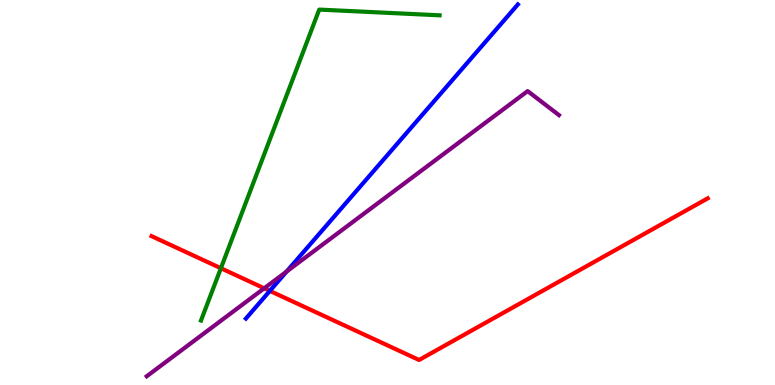[{'lines': ['blue', 'red'], 'intersections': [{'x': 3.48, 'y': 2.44}]}, {'lines': ['green', 'red'], 'intersections': [{'x': 2.85, 'y': 3.03}]}, {'lines': ['purple', 'red'], 'intersections': [{'x': 3.41, 'y': 2.51}]}, {'lines': ['blue', 'green'], 'intersections': []}, {'lines': ['blue', 'purple'], 'intersections': [{'x': 3.7, 'y': 2.95}]}, {'lines': ['green', 'purple'], 'intersections': []}]